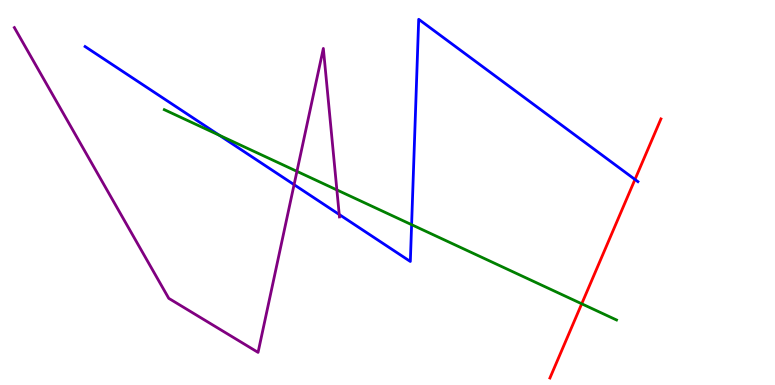[{'lines': ['blue', 'red'], 'intersections': [{'x': 8.19, 'y': 5.34}]}, {'lines': ['green', 'red'], 'intersections': [{'x': 7.51, 'y': 2.11}]}, {'lines': ['purple', 'red'], 'intersections': []}, {'lines': ['blue', 'green'], 'intersections': [{'x': 2.83, 'y': 6.49}, {'x': 5.31, 'y': 4.16}]}, {'lines': ['blue', 'purple'], 'intersections': [{'x': 3.79, 'y': 5.2}, {'x': 4.38, 'y': 4.43}]}, {'lines': ['green', 'purple'], 'intersections': [{'x': 3.83, 'y': 5.55}, {'x': 4.35, 'y': 5.07}]}]